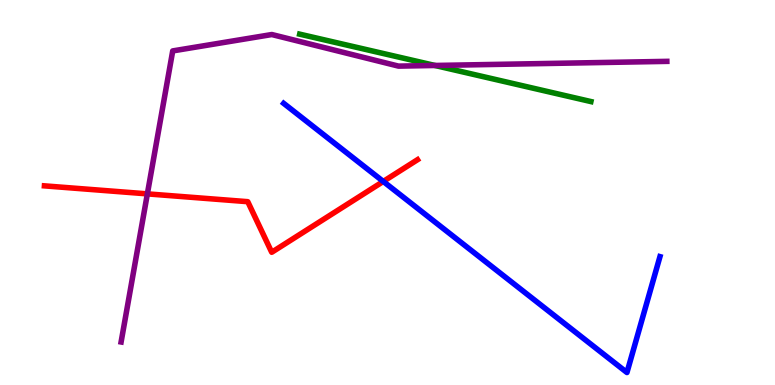[{'lines': ['blue', 'red'], 'intersections': [{'x': 4.95, 'y': 5.29}]}, {'lines': ['green', 'red'], 'intersections': []}, {'lines': ['purple', 'red'], 'intersections': [{'x': 1.9, 'y': 4.96}]}, {'lines': ['blue', 'green'], 'intersections': []}, {'lines': ['blue', 'purple'], 'intersections': []}, {'lines': ['green', 'purple'], 'intersections': [{'x': 5.61, 'y': 8.3}]}]